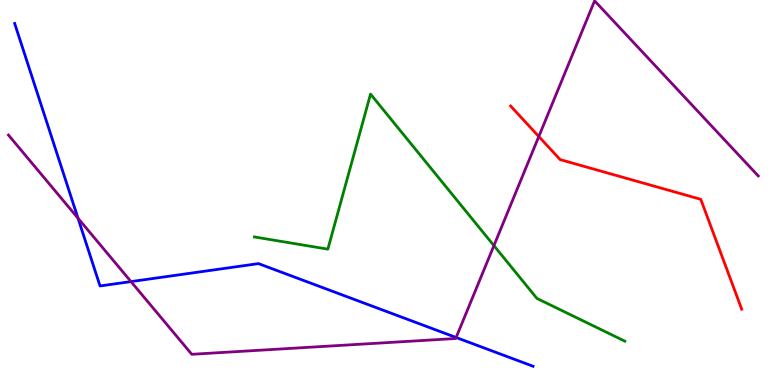[{'lines': ['blue', 'red'], 'intersections': []}, {'lines': ['green', 'red'], 'intersections': []}, {'lines': ['purple', 'red'], 'intersections': [{'x': 6.95, 'y': 6.45}]}, {'lines': ['blue', 'green'], 'intersections': []}, {'lines': ['blue', 'purple'], 'intersections': [{'x': 1.01, 'y': 4.33}, {'x': 1.69, 'y': 2.69}, {'x': 5.89, 'y': 1.23}]}, {'lines': ['green', 'purple'], 'intersections': [{'x': 6.37, 'y': 3.62}]}]